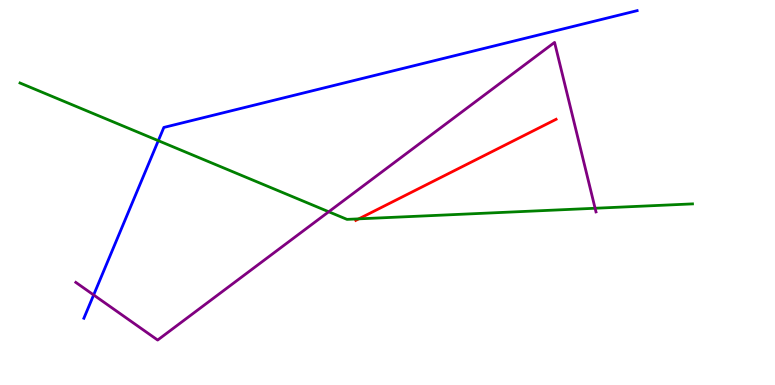[{'lines': ['blue', 'red'], 'intersections': []}, {'lines': ['green', 'red'], 'intersections': [{'x': 4.63, 'y': 4.32}]}, {'lines': ['purple', 'red'], 'intersections': []}, {'lines': ['blue', 'green'], 'intersections': [{'x': 2.04, 'y': 6.35}]}, {'lines': ['blue', 'purple'], 'intersections': [{'x': 1.21, 'y': 2.34}]}, {'lines': ['green', 'purple'], 'intersections': [{'x': 4.24, 'y': 4.5}, {'x': 7.68, 'y': 4.59}]}]